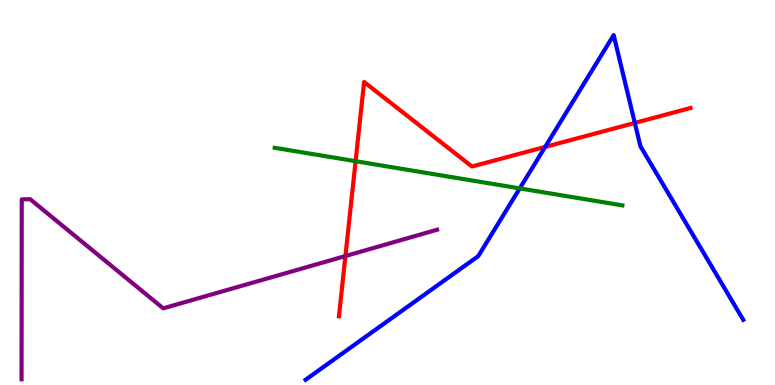[{'lines': ['blue', 'red'], 'intersections': [{'x': 7.03, 'y': 6.18}, {'x': 8.19, 'y': 6.81}]}, {'lines': ['green', 'red'], 'intersections': [{'x': 4.59, 'y': 5.81}]}, {'lines': ['purple', 'red'], 'intersections': [{'x': 4.46, 'y': 3.35}]}, {'lines': ['blue', 'green'], 'intersections': [{'x': 6.71, 'y': 5.11}]}, {'lines': ['blue', 'purple'], 'intersections': []}, {'lines': ['green', 'purple'], 'intersections': []}]